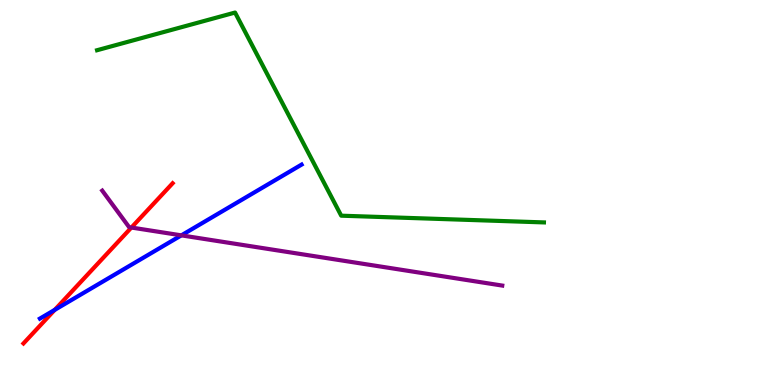[{'lines': ['blue', 'red'], 'intersections': [{'x': 0.706, 'y': 1.95}]}, {'lines': ['green', 'red'], 'intersections': []}, {'lines': ['purple', 'red'], 'intersections': [{'x': 1.7, 'y': 4.09}]}, {'lines': ['blue', 'green'], 'intersections': []}, {'lines': ['blue', 'purple'], 'intersections': [{'x': 2.34, 'y': 3.89}]}, {'lines': ['green', 'purple'], 'intersections': []}]